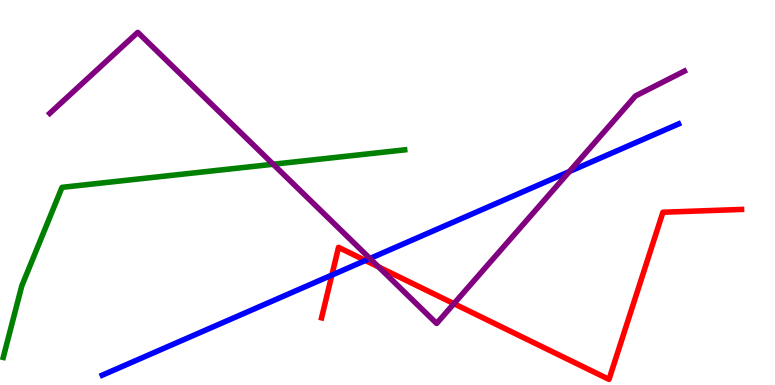[{'lines': ['blue', 'red'], 'intersections': [{'x': 4.28, 'y': 2.86}, {'x': 4.71, 'y': 3.23}]}, {'lines': ['green', 'red'], 'intersections': []}, {'lines': ['purple', 'red'], 'intersections': [{'x': 4.88, 'y': 3.07}, {'x': 5.86, 'y': 2.11}]}, {'lines': ['blue', 'green'], 'intersections': []}, {'lines': ['blue', 'purple'], 'intersections': [{'x': 4.77, 'y': 3.29}, {'x': 7.35, 'y': 5.54}]}, {'lines': ['green', 'purple'], 'intersections': [{'x': 3.52, 'y': 5.73}]}]